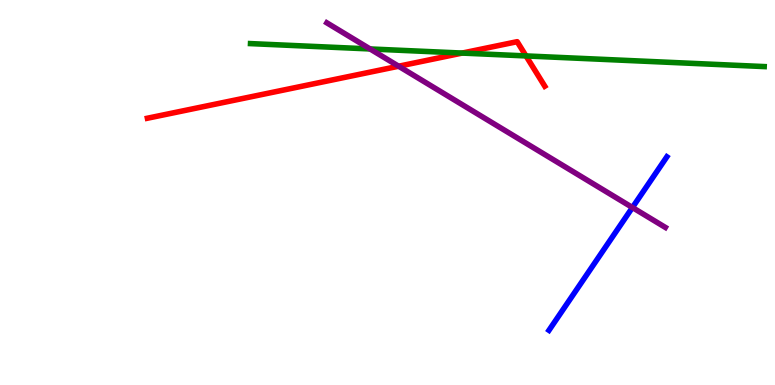[{'lines': ['blue', 'red'], 'intersections': []}, {'lines': ['green', 'red'], 'intersections': [{'x': 5.96, 'y': 8.62}, {'x': 6.79, 'y': 8.55}]}, {'lines': ['purple', 'red'], 'intersections': [{'x': 5.14, 'y': 8.28}]}, {'lines': ['blue', 'green'], 'intersections': []}, {'lines': ['blue', 'purple'], 'intersections': [{'x': 8.16, 'y': 4.61}]}, {'lines': ['green', 'purple'], 'intersections': [{'x': 4.77, 'y': 8.73}]}]